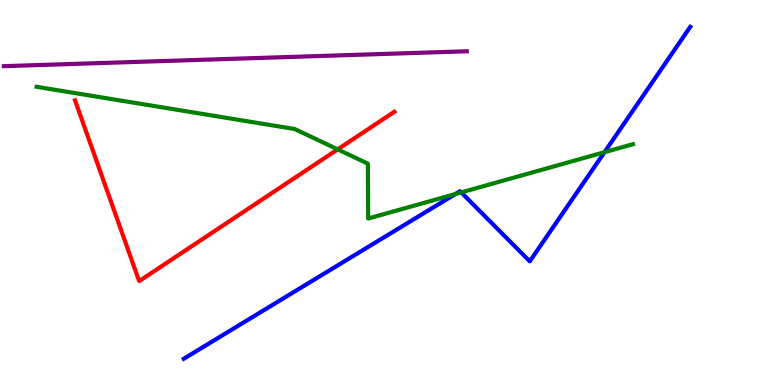[{'lines': ['blue', 'red'], 'intersections': []}, {'lines': ['green', 'red'], 'intersections': [{'x': 4.36, 'y': 6.12}]}, {'lines': ['purple', 'red'], 'intersections': []}, {'lines': ['blue', 'green'], 'intersections': [{'x': 5.87, 'y': 4.96}, {'x': 5.95, 'y': 5.0}, {'x': 7.8, 'y': 6.05}]}, {'lines': ['blue', 'purple'], 'intersections': []}, {'lines': ['green', 'purple'], 'intersections': []}]